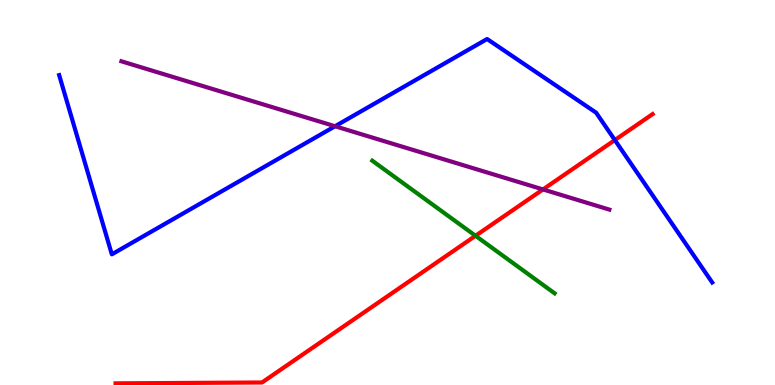[{'lines': ['blue', 'red'], 'intersections': [{'x': 7.93, 'y': 6.36}]}, {'lines': ['green', 'red'], 'intersections': [{'x': 6.14, 'y': 3.88}]}, {'lines': ['purple', 'red'], 'intersections': [{'x': 7.01, 'y': 5.08}]}, {'lines': ['blue', 'green'], 'intersections': []}, {'lines': ['blue', 'purple'], 'intersections': [{'x': 4.32, 'y': 6.72}]}, {'lines': ['green', 'purple'], 'intersections': []}]